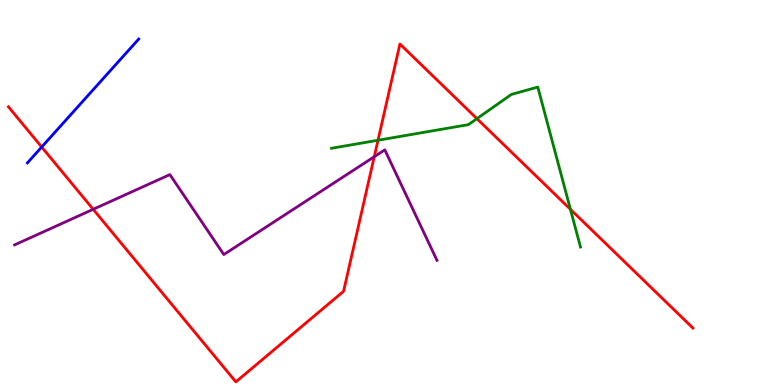[{'lines': ['blue', 'red'], 'intersections': [{'x': 0.538, 'y': 6.18}]}, {'lines': ['green', 'red'], 'intersections': [{'x': 4.88, 'y': 6.36}, {'x': 6.15, 'y': 6.92}, {'x': 7.36, 'y': 4.56}]}, {'lines': ['purple', 'red'], 'intersections': [{'x': 1.2, 'y': 4.56}, {'x': 4.83, 'y': 5.93}]}, {'lines': ['blue', 'green'], 'intersections': []}, {'lines': ['blue', 'purple'], 'intersections': []}, {'lines': ['green', 'purple'], 'intersections': []}]